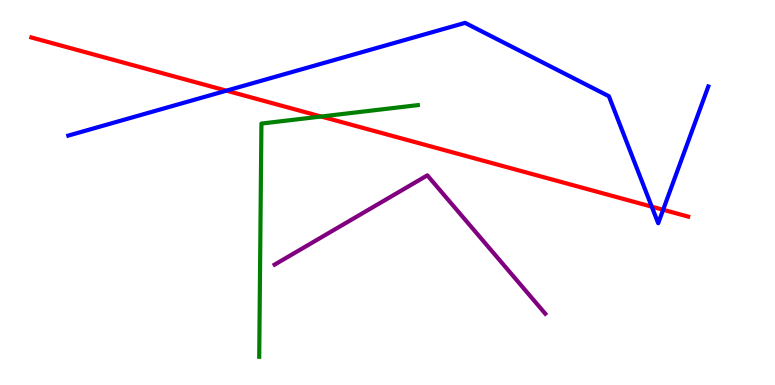[{'lines': ['blue', 'red'], 'intersections': [{'x': 2.92, 'y': 7.64}, {'x': 8.41, 'y': 4.63}, {'x': 8.56, 'y': 4.55}]}, {'lines': ['green', 'red'], 'intersections': [{'x': 4.14, 'y': 6.97}]}, {'lines': ['purple', 'red'], 'intersections': []}, {'lines': ['blue', 'green'], 'intersections': []}, {'lines': ['blue', 'purple'], 'intersections': []}, {'lines': ['green', 'purple'], 'intersections': []}]